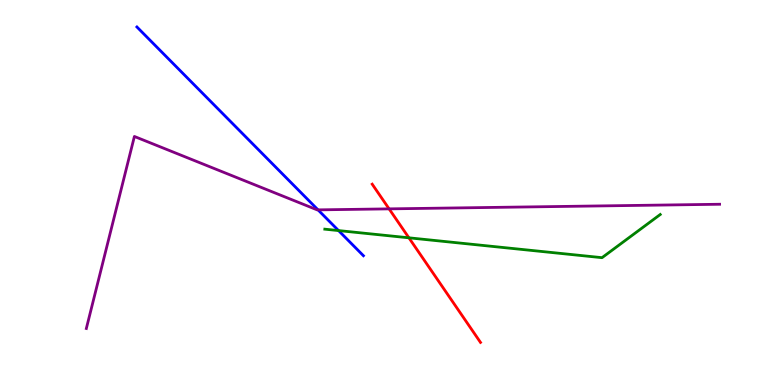[{'lines': ['blue', 'red'], 'intersections': []}, {'lines': ['green', 'red'], 'intersections': [{'x': 5.28, 'y': 3.82}]}, {'lines': ['purple', 'red'], 'intersections': [{'x': 5.02, 'y': 4.57}]}, {'lines': ['blue', 'green'], 'intersections': [{'x': 4.37, 'y': 4.01}]}, {'lines': ['blue', 'purple'], 'intersections': [{'x': 4.1, 'y': 4.55}]}, {'lines': ['green', 'purple'], 'intersections': []}]